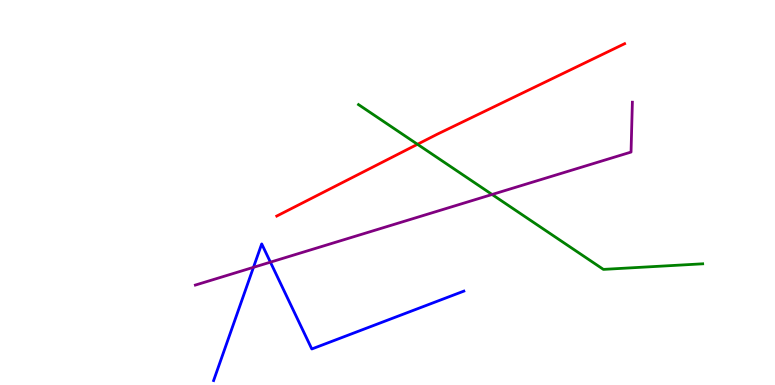[{'lines': ['blue', 'red'], 'intersections': []}, {'lines': ['green', 'red'], 'intersections': [{'x': 5.39, 'y': 6.25}]}, {'lines': ['purple', 'red'], 'intersections': []}, {'lines': ['blue', 'green'], 'intersections': []}, {'lines': ['blue', 'purple'], 'intersections': [{'x': 3.27, 'y': 3.06}, {'x': 3.49, 'y': 3.19}]}, {'lines': ['green', 'purple'], 'intersections': [{'x': 6.35, 'y': 4.95}]}]